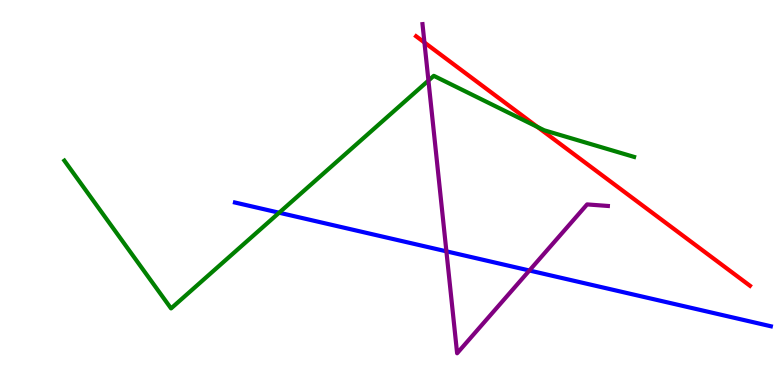[{'lines': ['blue', 'red'], 'intersections': []}, {'lines': ['green', 'red'], 'intersections': [{'x': 6.94, 'y': 6.7}]}, {'lines': ['purple', 'red'], 'intersections': [{'x': 5.48, 'y': 8.9}]}, {'lines': ['blue', 'green'], 'intersections': [{'x': 3.6, 'y': 4.47}]}, {'lines': ['blue', 'purple'], 'intersections': [{'x': 5.76, 'y': 3.47}, {'x': 6.83, 'y': 2.97}]}, {'lines': ['green', 'purple'], 'intersections': [{'x': 5.53, 'y': 7.91}]}]